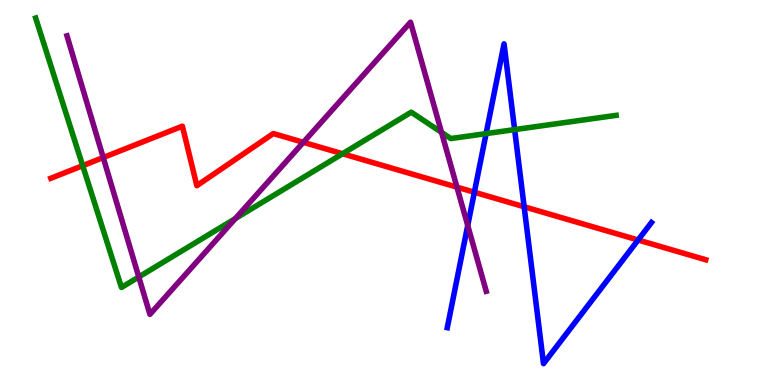[{'lines': ['blue', 'red'], 'intersections': [{'x': 6.12, 'y': 5.01}, {'x': 6.76, 'y': 4.63}, {'x': 8.23, 'y': 3.77}]}, {'lines': ['green', 'red'], 'intersections': [{'x': 1.07, 'y': 5.7}, {'x': 4.42, 'y': 6.01}]}, {'lines': ['purple', 'red'], 'intersections': [{'x': 1.33, 'y': 5.91}, {'x': 3.91, 'y': 6.3}, {'x': 5.9, 'y': 5.14}]}, {'lines': ['blue', 'green'], 'intersections': [{'x': 6.27, 'y': 6.53}, {'x': 6.64, 'y': 6.63}]}, {'lines': ['blue', 'purple'], 'intersections': [{'x': 6.04, 'y': 4.14}]}, {'lines': ['green', 'purple'], 'intersections': [{'x': 1.79, 'y': 2.81}, {'x': 3.04, 'y': 4.32}, {'x': 5.7, 'y': 6.56}]}]